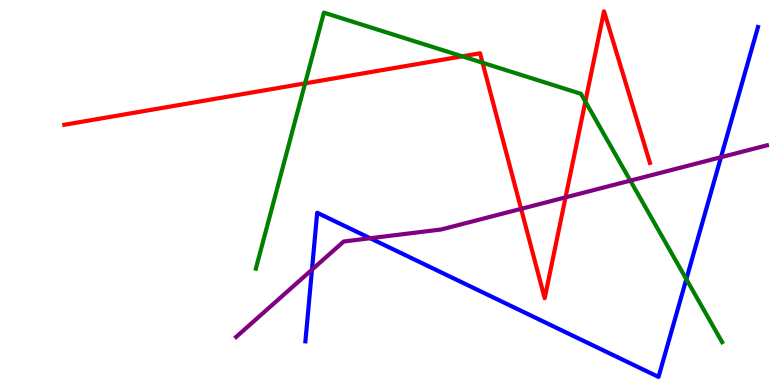[{'lines': ['blue', 'red'], 'intersections': []}, {'lines': ['green', 'red'], 'intersections': [{'x': 3.94, 'y': 7.83}, {'x': 5.96, 'y': 8.54}, {'x': 6.23, 'y': 8.37}, {'x': 7.55, 'y': 7.36}]}, {'lines': ['purple', 'red'], 'intersections': [{'x': 6.72, 'y': 4.58}, {'x': 7.3, 'y': 4.87}]}, {'lines': ['blue', 'green'], 'intersections': [{'x': 8.86, 'y': 2.75}]}, {'lines': ['blue', 'purple'], 'intersections': [{'x': 4.03, 'y': 3.0}, {'x': 4.78, 'y': 3.81}, {'x': 9.3, 'y': 5.92}]}, {'lines': ['green', 'purple'], 'intersections': [{'x': 8.13, 'y': 5.31}]}]